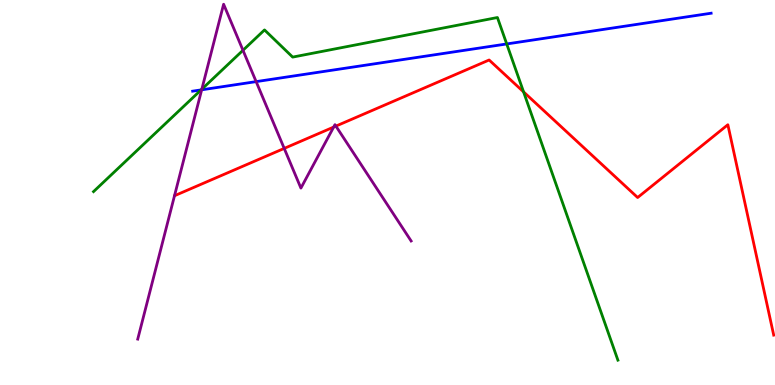[{'lines': ['blue', 'red'], 'intersections': []}, {'lines': ['green', 'red'], 'intersections': [{'x': 6.76, 'y': 7.61}]}, {'lines': ['purple', 'red'], 'intersections': [{'x': 3.67, 'y': 6.15}, {'x': 4.31, 'y': 6.7}, {'x': 4.33, 'y': 6.72}]}, {'lines': ['blue', 'green'], 'intersections': [{'x': 2.59, 'y': 7.66}, {'x': 6.54, 'y': 8.86}]}, {'lines': ['blue', 'purple'], 'intersections': [{'x': 2.6, 'y': 7.67}, {'x': 3.31, 'y': 7.88}]}, {'lines': ['green', 'purple'], 'intersections': [{'x': 2.6, 'y': 7.68}, {'x': 3.14, 'y': 8.69}]}]